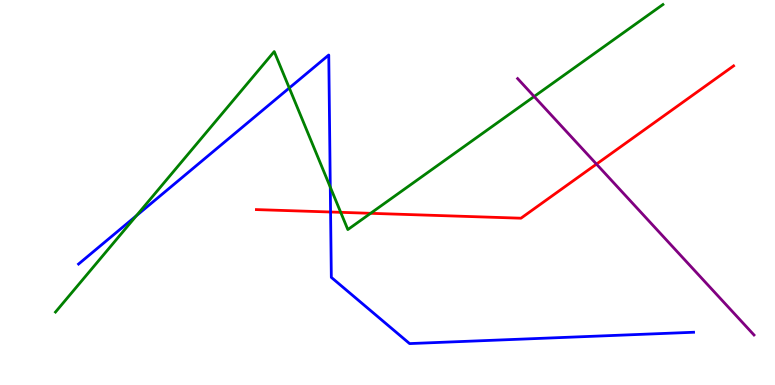[{'lines': ['blue', 'red'], 'intersections': [{'x': 4.27, 'y': 4.49}]}, {'lines': ['green', 'red'], 'intersections': [{'x': 4.4, 'y': 4.48}, {'x': 4.78, 'y': 4.46}]}, {'lines': ['purple', 'red'], 'intersections': [{'x': 7.7, 'y': 5.74}]}, {'lines': ['blue', 'green'], 'intersections': [{'x': 1.76, 'y': 4.4}, {'x': 3.73, 'y': 7.71}, {'x': 4.26, 'y': 5.14}]}, {'lines': ['blue', 'purple'], 'intersections': []}, {'lines': ['green', 'purple'], 'intersections': [{'x': 6.89, 'y': 7.49}]}]